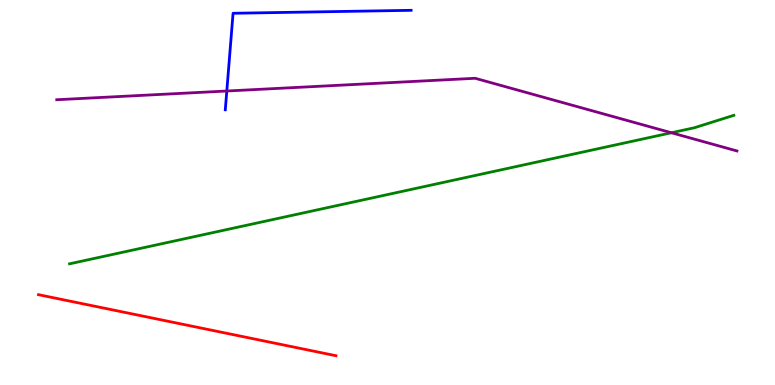[{'lines': ['blue', 'red'], 'intersections': []}, {'lines': ['green', 'red'], 'intersections': []}, {'lines': ['purple', 'red'], 'intersections': []}, {'lines': ['blue', 'green'], 'intersections': []}, {'lines': ['blue', 'purple'], 'intersections': [{'x': 2.93, 'y': 7.64}]}, {'lines': ['green', 'purple'], 'intersections': [{'x': 8.66, 'y': 6.55}]}]